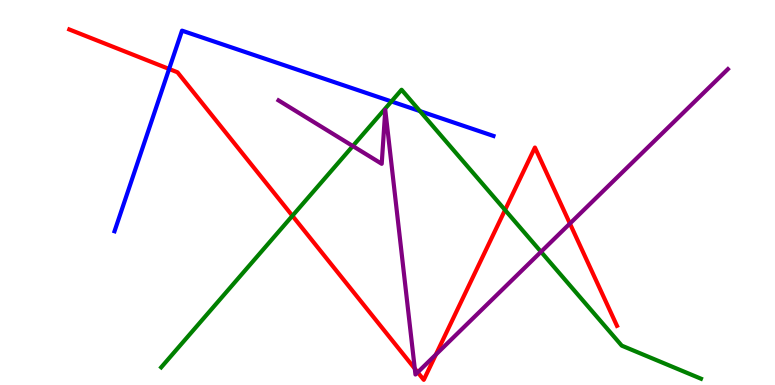[{'lines': ['blue', 'red'], 'intersections': [{'x': 2.18, 'y': 8.21}]}, {'lines': ['green', 'red'], 'intersections': [{'x': 3.77, 'y': 4.39}, {'x': 6.52, 'y': 4.55}]}, {'lines': ['purple', 'red'], 'intersections': [{'x': 5.35, 'y': 0.425}, {'x': 5.39, 'y': 0.33}, {'x': 5.62, 'y': 0.79}, {'x': 7.35, 'y': 4.19}]}, {'lines': ['blue', 'green'], 'intersections': [{'x': 5.05, 'y': 7.36}, {'x': 5.42, 'y': 7.11}]}, {'lines': ['blue', 'purple'], 'intersections': []}, {'lines': ['green', 'purple'], 'intersections': [{'x': 4.55, 'y': 6.21}, {'x': 6.98, 'y': 3.46}]}]